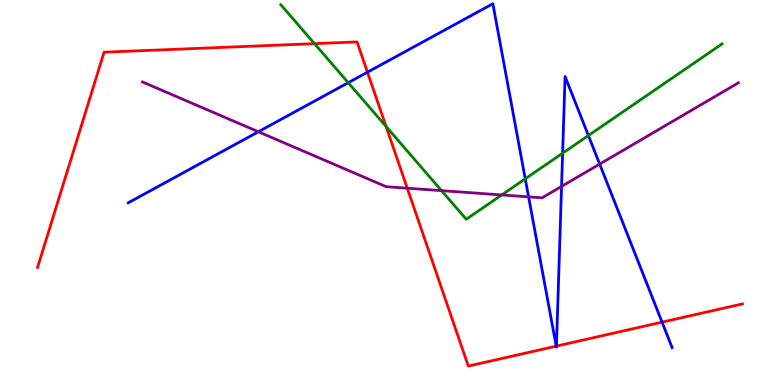[{'lines': ['blue', 'red'], 'intersections': [{'x': 4.74, 'y': 8.12}, {'x': 7.18, 'y': 1.01}, {'x': 7.18, 'y': 1.01}, {'x': 8.54, 'y': 1.63}]}, {'lines': ['green', 'red'], 'intersections': [{'x': 4.06, 'y': 8.87}, {'x': 4.98, 'y': 6.71}]}, {'lines': ['purple', 'red'], 'intersections': [{'x': 5.25, 'y': 5.11}]}, {'lines': ['blue', 'green'], 'intersections': [{'x': 4.49, 'y': 7.85}, {'x': 6.78, 'y': 5.36}, {'x': 7.26, 'y': 6.02}, {'x': 7.59, 'y': 6.48}]}, {'lines': ['blue', 'purple'], 'intersections': [{'x': 3.33, 'y': 6.58}, {'x': 6.82, 'y': 4.89}, {'x': 7.25, 'y': 5.16}, {'x': 7.74, 'y': 5.74}]}, {'lines': ['green', 'purple'], 'intersections': [{'x': 5.7, 'y': 5.05}, {'x': 6.47, 'y': 4.94}]}]